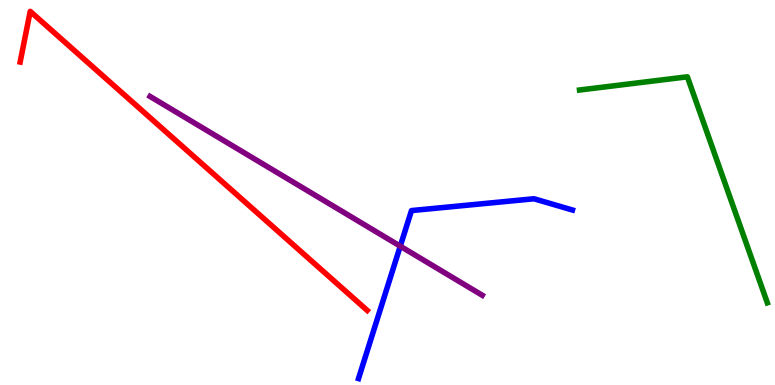[{'lines': ['blue', 'red'], 'intersections': []}, {'lines': ['green', 'red'], 'intersections': []}, {'lines': ['purple', 'red'], 'intersections': []}, {'lines': ['blue', 'green'], 'intersections': []}, {'lines': ['blue', 'purple'], 'intersections': [{'x': 5.16, 'y': 3.61}]}, {'lines': ['green', 'purple'], 'intersections': []}]